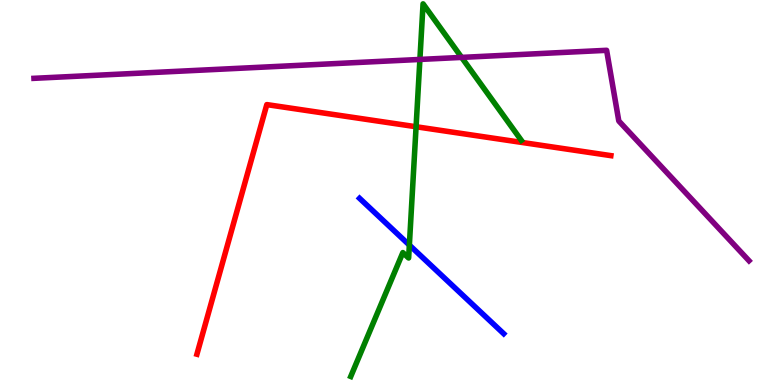[{'lines': ['blue', 'red'], 'intersections': []}, {'lines': ['green', 'red'], 'intersections': [{'x': 5.37, 'y': 6.71}]}, {'lines': ['purple', 'red'], 'intersections': []}, {'lines': ['blue', 'green'], 'intersections': [{'x': 5.28, 'y': 3.63}]}, {'lines': ['blue', 'purple'], 'intersections': []}, {'lines': ['green', 'purple'], 'intersections': [{'x': 5.42, 'y': 8.46}, {'x': 5.96, 'y': 8.51}]}]